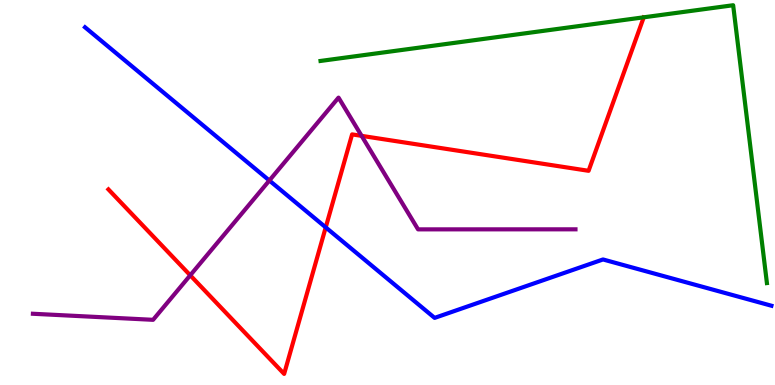[{'lines': ['blue', 'red'], 'intersections': [{'x': 4.2, 'y': 4.09}]}, {'lines': ['green', 'red'], 'intersections': []}, {'lines': ['purple', 'red'], 'intersections': [{'x': 2.45, 'y': 2.85}, {'x': 4.67, 'y': 6.47}]}, {'lines': ['blue', 'green'], 'intersections': []}, {'lines': ['blue', 'purple'], 'intersections': [{'x': 3.48, 'y': 5.31}]}, {'lines': ['green', 'purple'], 'intersections': []}]